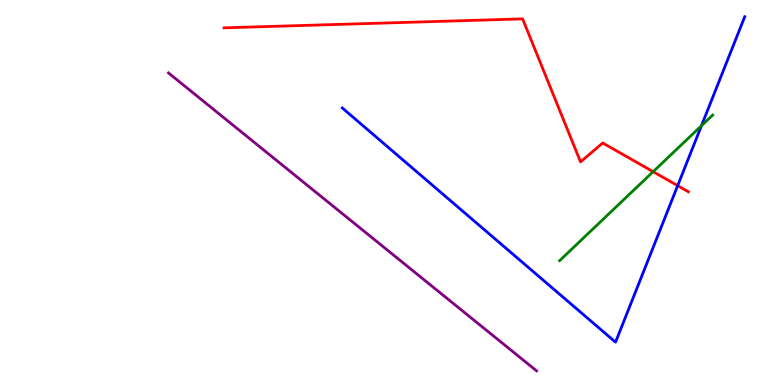[{'lines': ['blue', 'red'], 'intersections': [{'x': 8.74, 'y': 5.18}]}, {'lines': ['green', 'red'], 'intersections': [{'x': 8.43, 'y': 5.54}]}, {'lines': ['purple', 'red'], 'intersections': []}, {'lines': ['blue', 'green'], 'intersections': [{'x': 9.05, 'y': 6.73}]}, {'lines': ['blue', 'purple'], 'intersections': []}, {'lines': ['green', 'purple'], 'intersections': []}]